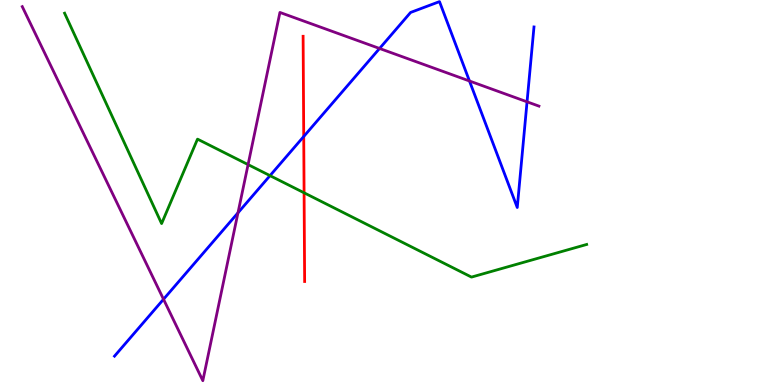[{'lines': ['blue', 'red'], 'intersections': [{'x': 3.92, 'y': 6.45}]}, {'lines': ['green', 'red'], 'intersections': [{'x': 3.92, 'y': 4.99}]}, {'lines': ['purple', 'red'], 'intersections': []}, {'lines': ['blue', 'green'], 'intersections': [{'x': 3.48, 'y': 5.44}]}, {'lines': ['blue', 'purple'], 'intersections': [{'x': 2.11, 'y': 2.23}, {'x': 3.07, 'y': 4.47}, {'x': 4.9, 'y': 8.74}, {'x': 6.06, 'y': 7.9}, {'x': 6.8, 'y': 7.36}]}, {'lines': ['green', 'purple'], 'intersections': [{'x': 3.2, 'y': 5.72}]}]